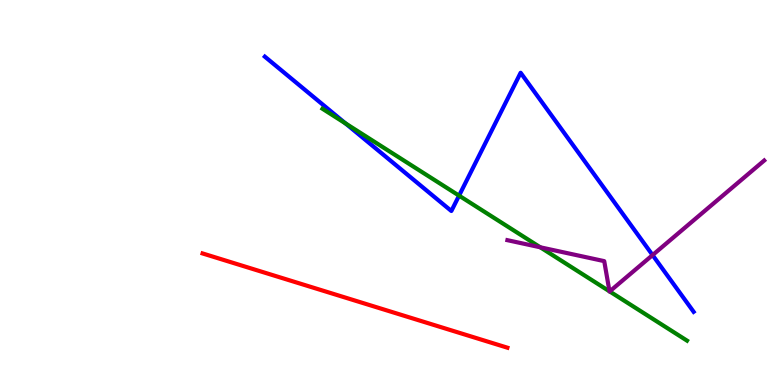[{'lines': ['blue', 'red'], 'intersections': []}, {'lines': ['green', 'red'], 'intersections': []}, {'lines': ['purple', 'red'], 'intersections': []}, {'lines': ['blue', 'green'], 'intersections': [{'x': 4.46, 'y': 6.79}, {'x': 5.92, 'y': 4.92}]}, {'lines': ['blue', 'purple'], 'intersections': [{'x': 8.42, 'y': 3.37}]}, {'lines': ['green', 'purple'], 'intersections': [{'x': 6.97, 'y': 3.58}, {'x': 7.86, 'y': 2.43}, {'x': 7.87, 'y': 2.43}]}]